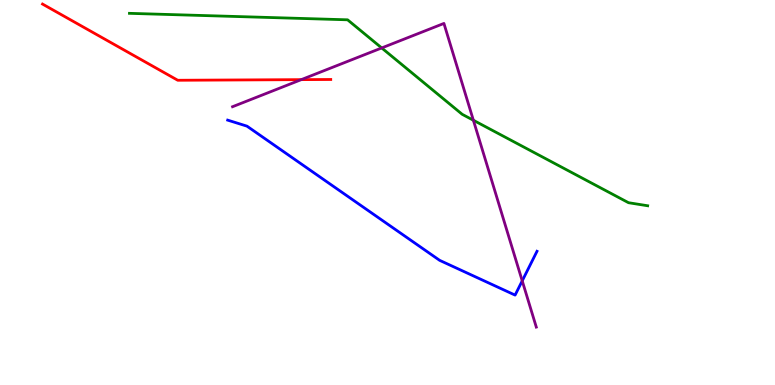[{'lines': ['blue', 'red'], 'intersections': []}, {'lines': ['green', 'red'], 'intersections': []}, {'lines': ['purple', 'red'], 'intersections': [{'x': 3.89, 'y': 7.93}]}, {'lines': ['blue', 'green'], 'intersections': []}, {'lines': ['blue', 'purple'], 'intersections': [{'x': 6.74, 'y': 2.71}]}, {'lines': ['green', 'purple'], 'intersections': [{'x': 4.93, 'y': 8.75}, {'x': 6.11, 'y': 6.88}]}]